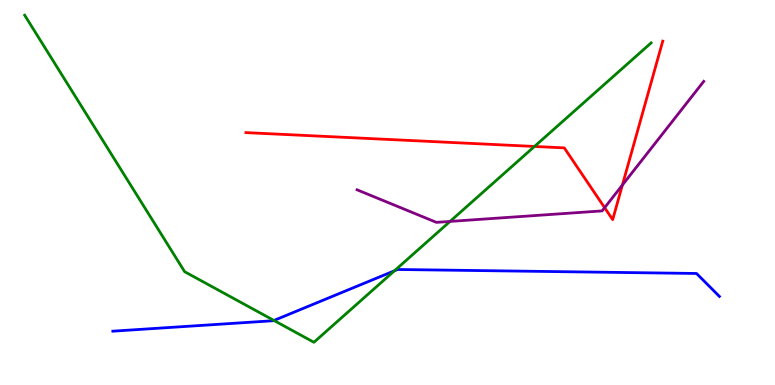[{'lines': ['blue', 'red'], 'intersections': []}, {'lines': ['green', 'red'], 'intersections': [{'x': 6.9, 'y': 6.2}]}, {'lines': ['purple', 'red'], 'intersections': [{'x': 7.8, 'y': 4.61}, {'x': 8.03, 'y': 5.19}]}, {'lines': ['blue', 'green'], 'intersections': [{'x': 3.54, 'y': 1.68}, {'x': 5.09, 'y': 2.97}]}, {'lines': ['blue', 'purple'], 'intersections': []}, {'lines': ['green', 'purple'], 'intersections': [{'x': 5.81, 'y': 4.25}]}]